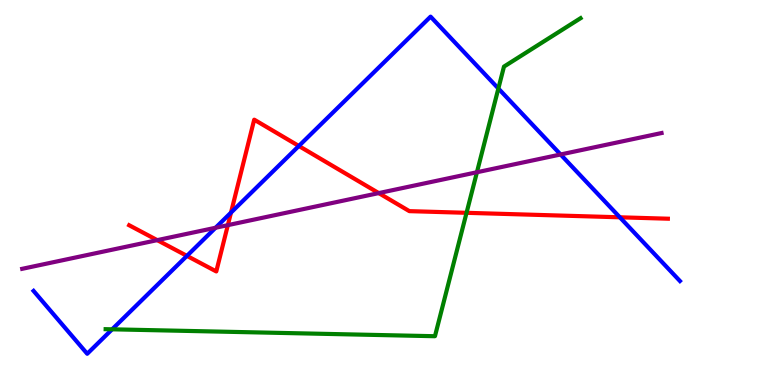[{'lines': ['blue', 'red'], 'intersections': [{'x': 2.41, 'y': 3.35}, {'x': 2.98, 'y': 4.48}, {'x': 3.86, 'y': 6.21}, {'x': 8.0, 'y': 4.36}]}, {'lines': ['green', 'red'], 'intersections': [{'x': 6.02, 'y': 4.47}]}, {'lines': ['purple', 'red'], 'intersections': [{'x': 2.03, 'y': 3.76}, {'x': 2.94, 'y': 4.15}, {'x': 4.89, 'y': 4.98}]}, {'lines': ['blue', 'green'], 'intersections': [{'x': 1.45, 'y': 1.45}, {'x': 6.43, 'y': 7.7}]}, {'lines': ['blue', 'purple'], 'intersections': [{'x': 2.78, 'y': 4.08}, {'x': 7.23, 'y': 5.99}]}, {'lines': ['green', 'purple'], 'intersections': [{'x': 6.15, 'y': 5.53}]}]